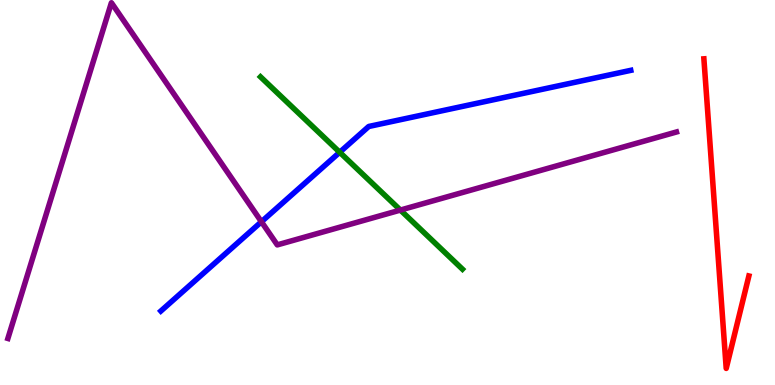[{'lines': ['blue', 'red'], 'intersections': []}, {'lines': ['green', 'red'], 'intersections': []}, {'lines': ['purple', 'red'], 'intersections': []}, {'lines': ['blue', 'green'], 'intersections': [{'x': 4.38, 'y': 6.04}]}, {'lines': ['blue', 'purple'], 'intersections': [{'x': 3.37, 'y': 4.24}]}, {'lines': ['green', 'purple'], 'intersections': [{'x': 5.17, 'y': 4.54}]}]